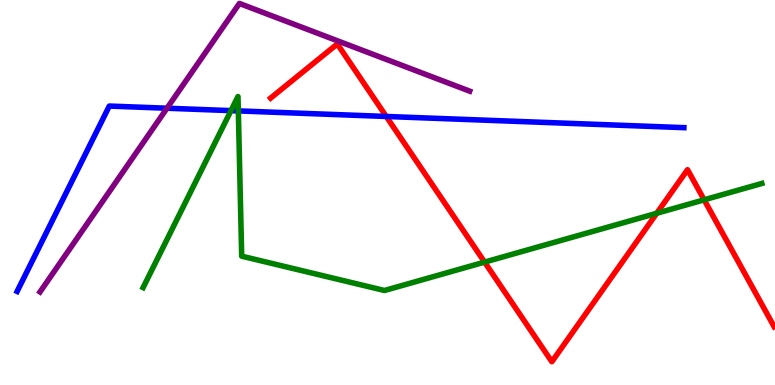[{'lines': ['blue', 'red'], 'intersections': [{'x': 4.98, 'y': 6.97}]}, {'lines': ['green', 'red'], 'intersections': [{'x': 6.25, 'y': 3.19}, {'x': 8.47, 'y': 4.46}, {'x': 9.09, 'y': 4.81}]}, {'lines': ['purple', 'red'], 'intersections': []}, {'lines': ['blue', 'green'], 'intersections': [{'x': 2.98, 'y': 7.13}, {'x': 3.08, 'y': 7.12}]}, {'lines': ['blue', 'purple'], 'intersections': [{'x': 2.15, 'y': 7.19}]}, {'lines': ['green', 'purple'], 'intersections': []}]